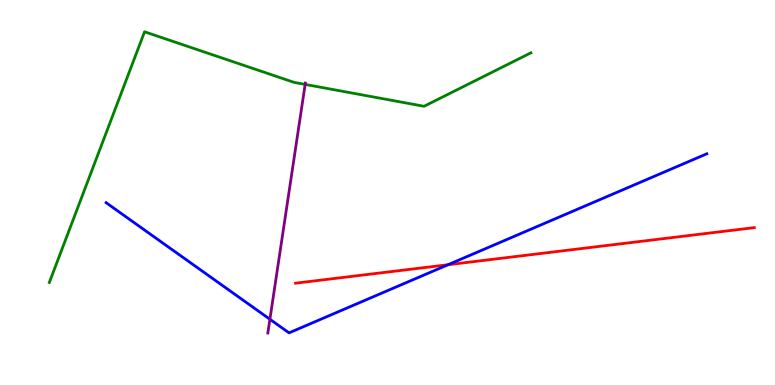[{'lines': ['blue', 'red'], 'intersections': [{'x': 5.78, 'y': 3.12}]}, {'lines': ['green', 'red'], 'intersections': []}, {'lines': ['purple', 'red'], 'intersections': []}, {'lines': ['blue', 'green'], 'intersections': []}, {'lines': ['blue', 'purple'], 'intersections': [{'x': 3.48, 'y': 1.71}]}, {'lines': ['green', 'purple'], 'intersections': [{'x': 3.94, 'y': 7.81}]}]